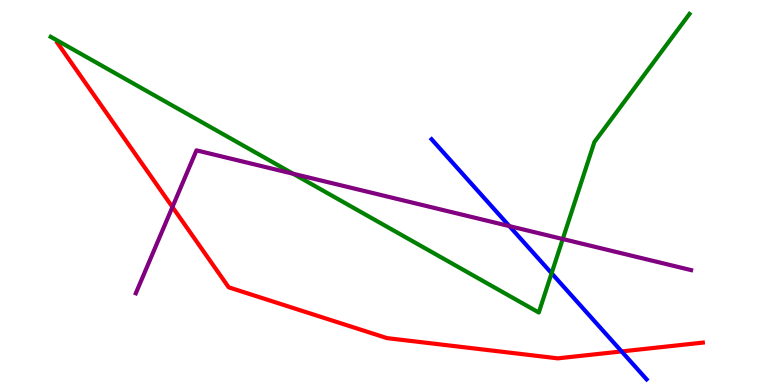[{'lines': ['blue', 'red'], 'intersections': [{'x': 8.02, 'y': 0.872}]}, {'lines': ['green', 'red'], 'intersections': []}, {'lines': ['purple', 'red'], 'intersections': [{'x': 2.22, 'y': 4.62}]}, {'lines': ['blue', 'green'], 'intersections': [{'x': 7.12, 'y': 2.9}]}, {'lines': ['blue', 'purple'], 'intersections': [{'x': 6.57, 'y': 4.13}]}, {'lines': ['green', 'purple'], 'intersections': [{'x': 3.78, 'y': 5.49}, {'x': 7.26, 'y': 3.79}]}]